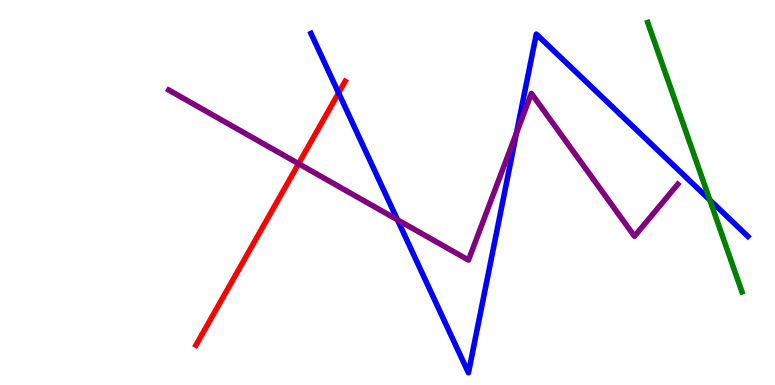[{'lines': ['blue', 'red'], 'intersections': [{'x': 4.37, 'y': 7.59}]}, {'lines': ['green', 'red'], 'intersections': []}, {'lines': ['purple', 'red'], 'intersections': [{'x': 3.85, 'y': 5.75}]}, {'lines': ['blue', 'green'], 'intersections': [{'x': 9.16, 'y': 4.8}]}, {'lines': ['blue', 'purple'], 'intersections': [{'x': 5.13, 'y': 4.29}, {'x': 6.66, 'y': 6.55}]}, {'lines': ['green', 'purple'], 'intersections': []}]